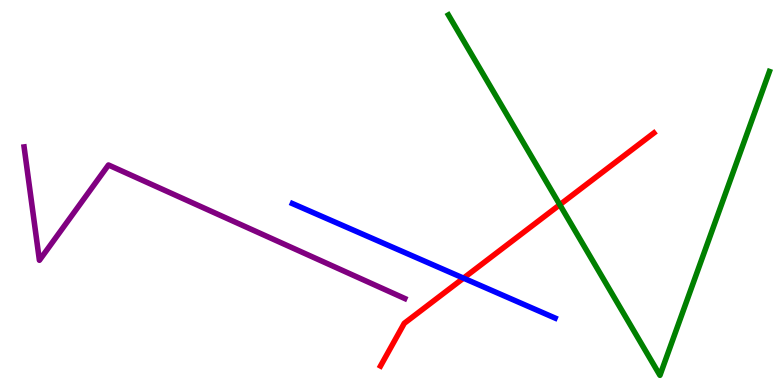[{'lines': ['blue', 'red'], 'intersections': [{'x': 5.98, 'y': 2.78}]}, {'lines': ['green', 'red'], 'intersections': [{'x': 7.22, 'y': 4.68}]}, {'lines': ['purple', 'red'], 'intersections': []}, {'lines': ['blue', 'green'], 'intersections': []}, {'lines': ['blue', 'purple'], 'intersections': []}, {'lines': ['green', 'purple'], 'intersections': []}]